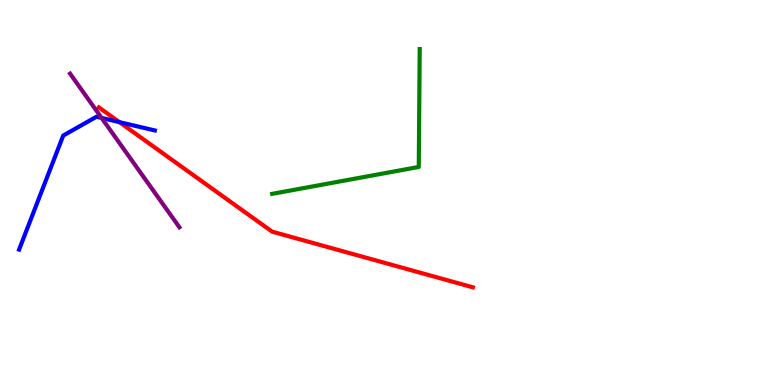[{'lines': ['blue', 'red'], 'intersections': [{'x': 1.54, 'y': 6.83}]}, {'lines': ['green', 'red'], 'intersections': []}, {'lines': ['purple', 'red'], 'intersections': []}, {'lines': ['blue', 'green'], 'intersections': []}, {'lines': ['blue', 'purple'], 'intersections': [{'x': 1.31, 'y': 6.94}]}, {'lines': ['green', 'purple'], 'intersections': []}]